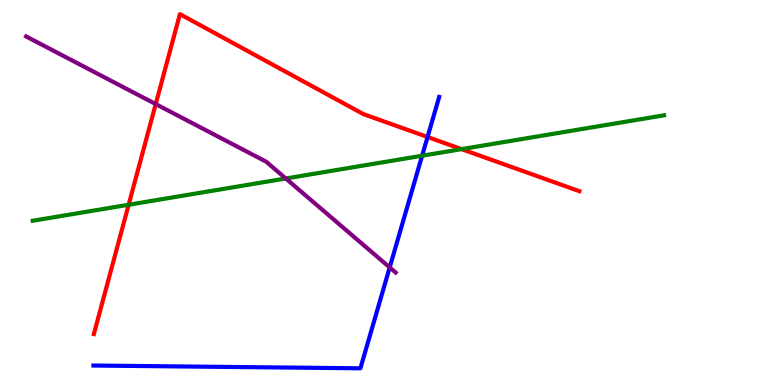[{'lines': ['blue', 'red'], 'intersections': [{'x': 5.52, 'y': 6.44}]}, {'lines': ['green', 'red'], 'intersections': [{'x': 1.66, 'y': 4.68}, {'x': 5.96, 'y': 6.13}]}, {'lines': ['purple', 'red'], 'intersections': [{'x': 2.01, 'y': 7.3}]}, {'lines': ['blue', 'green'], 'intersections': [{'x': 5.45, 'y': 5.96}]}, {'lines': ['blue', 'purple'], 'intersections': [{'x': 5.03, 'y': 3.05}]}, {'lines': ['green', 'purple'], 'intersections': [{'x': 3.69, 'y': 5.36}]}]